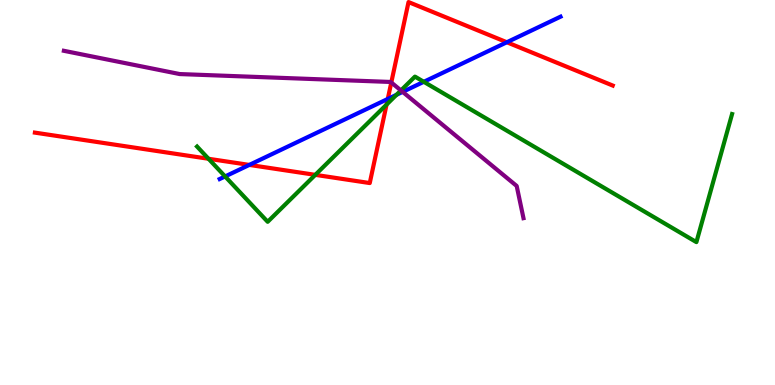[{'lines': ['blue', 'red'], 'intersections': [{'x': 3.22, 'y': 5.72}, {'x': 5.0, 'y': 7.43}, {'x': 6.54, 'y': 8.9}]}, {'lines': ['green', 'red'], 'intersections': [{'x': 2.69, 'y': 5.88}, {'x': 4.07, 'y': 5.46}, {'x': 4.99, 'y': 7.28}]}, {'lines': ['purple', 'red'], 'intersections': [{'x': 5.05, 'y': 7.86}]}, {'lines': ['blue', 'green'], 'intersections': [{'x': 2.9, 'y': 5.42}, {'x': 5.12, 'y': 7.54}, {'x': 5.47, 'y': 7.88}]}, {'lines': ['blue', 'purple'], 'intersections': [{'x': 5.2, 'y': 7.61}]}, {'lines': ['green', 'purple'], 'intersections': [{'x': 5.17, 'y': 7.65}]}]